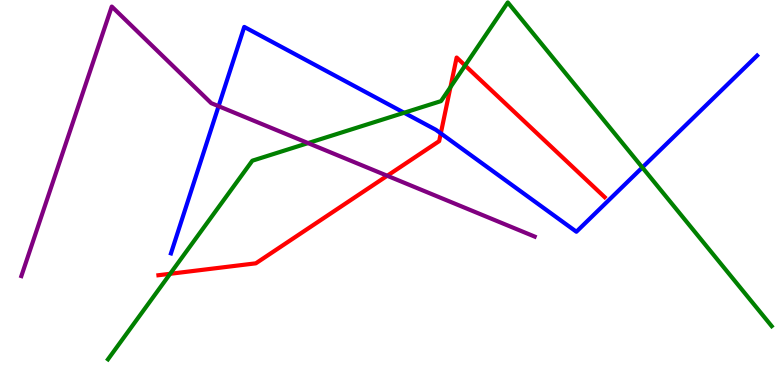[{'lines': ['blue', 'red'], 'intersections': [{'x': 5.69, 'y': 6.54}]}, {'lines': ['green', 'red'], 'intersections': [{'x': 2.2, 'y': 2.89}, {'x': 5.81, 'y': 7.74}, {'x': 6.0, 'y': 8.3}]}, {'lines': ['purple', 'red'], 'intersections': [{'x': 5.0, 'y': 5.43}]}, {'lines': ['blue', 'green'], 'intersections': [{'x': 5.21, 'y': 7.07}, {'x': 8.29, 'y': 5.65}]}, {'lines': ['blue', 'purple'], 'intersections': [{'x': 2.82, 'y': 7.24}]}, {'lines': ['green', 'purple'], 'intersections': [{'x': 3.97, 'y': 6.28}]}]